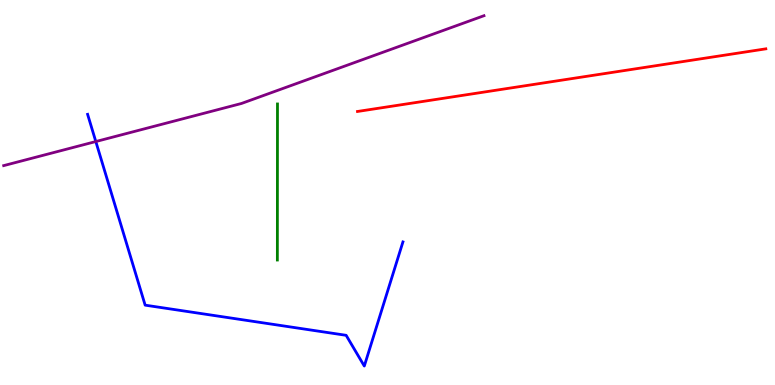[{'lines': ['blue', 'red'], 'intersections': []}, {'lines': ['green', 'red'], 'intersections': []}, {'lines': ['purple', 'red'], 'intersections': []}, {'lines': ['blue', 'green'], 'intersections': []}, {'lines': ['blue', 'purple'], 'intersections': [{'x': 1.24, 'y': 6.32}]}, {'lines': ['green', 'purple'], 'intersections': []}]